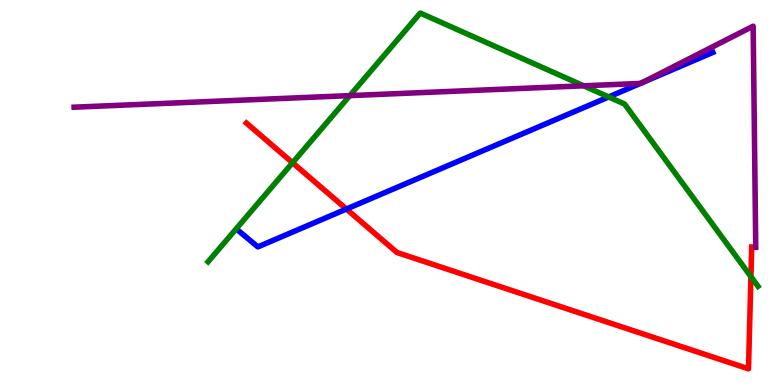[{'lines': ['blue', 'red'], 'intersections': [{'x': 4.47, 'y': 4.57}]}, {'lines': ['green', 'red'], 'intersections': [{'x': 3.78, 'y': 5.77}, {'x': 9.69, 'y': 2.81}]}, {'lines': ['purple', 'red'], 'intersections': []}, {'lines': ['blue', 'green'], 'intersections': [{'x': 7.85, 'y': 7.48}]}, {'lines': ['blue', 'purple'], 'intersections': [{'x': 8.26, 'y': 7.83}, {'x': 8.29, 'y': 7.86}]}, {'lines': ['green', 'purple'], 'intersections': [{'x': 4.51, 'y': 7.52}, {'x': 7.53, 'y': 7.77}]}]